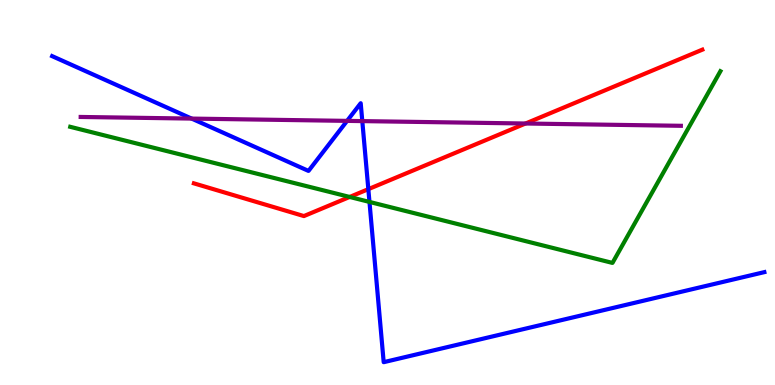[{'lines': ['blue', 'red'], 'intersections': [{'x': 4.75, 'y': 5.09}]}, {'lines': ['green', 'red'], 'intersections': [{'x': 4.51, 'y': 4.88}]}, {'lines': ['purple', 'red'], 'intersections': [{'x': 6.78, 'y': 6.79}]}, {'lines': ['blue', 'green'], 'intersections': [{'x': 4.77, 'y': 4.76}]}, {'lines': ['blue', 'purple'], 'intersections': [{'x': 2.47, 'y': 6.92}, {'x': 4.48, 'y': 6.86}, {'x': 4.67, 'y': 6.85}]}, {'lines': ['green', 'purple'], 'intersections': []}]